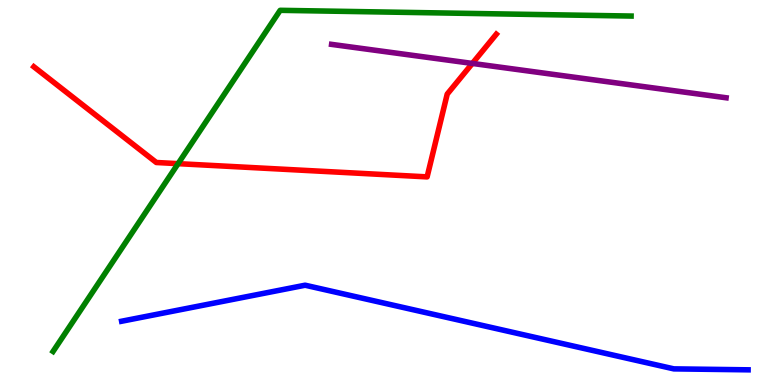[{'lines': ['blue', 'red'], 'intersections': []}, {'lines': ['green', 'red'], 'intersections': [{'x': 2.3, 'y': 5.75}]}, {'lines': ['purple', 'red'], 'intersections': [{'x': 6.09, 'y': 8.35}]}, {'lines': ['blue', 'green'], 'intersections': []}, {'lines': ['blue', 'purple'], 'intersections': []}, {'lines': ['green', 'purple'], 'intersections': []}]